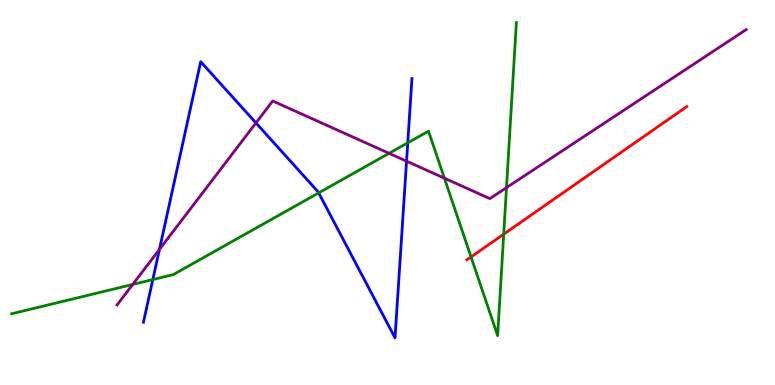[{'lines': ['blue', 'red'], 'intersections': []}, {'lines': ['green', 'red'], 'intersections': [{'x': 6.08, 'y': 3.33}, {'x': 6.5, 'y': 3.92}]}, {'lines': ['purple', 'red'], 'intersections': []}, {'lines': ['blue', 'green'], 'intersections': [{'x': 1.97, 'y': 2.74}, {'x': 4.11, 'y': 4.99}, {'x': 5.26, 'y': 6.29}]}, {'lines': ['blue', 'purple'], 'intersections': [{'x': 2.06, 'y': 3.52}, {'x': 3.3, 'y': 6.81}, {'x': 5.25, 'y': 5.81}]}, {'lines': ['green', 'purple'], 'intersections': [{'x': 1.71, 'y': 2.61}, {'x': 5.02, 'y': 6.02}, {'x': 5.73, 'y': 5.37}, {'x': 6.54, 'y': 5.13}]}]